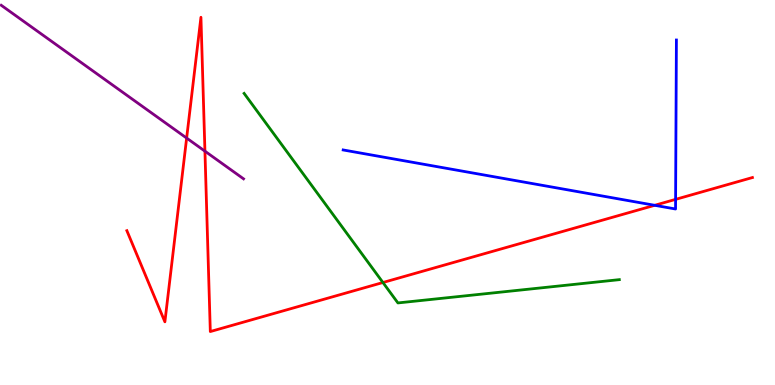[{'lines': ['blue', 'red'], 'intersections': [{'x': 8.45, 'y': 4.67}, {'x': 8.72, 'y': 4.82}]}, {'lines': ['green', 'red'], 'intersections': [{'x': 4.94, 'y': 2.66}]}, {'lines': ['purple', 'red'], 'intersections': [{'x': 2.41, 'y': 6.41}, {'x': 2.64, 'y': 6.07}]}, {'lines': ['blue', 'green'], 'intersections': []}, {'lines': ['blue', 'purple'], 'intersections': []}, {'lines': ['green', 'purple'], 'intersections': []}]